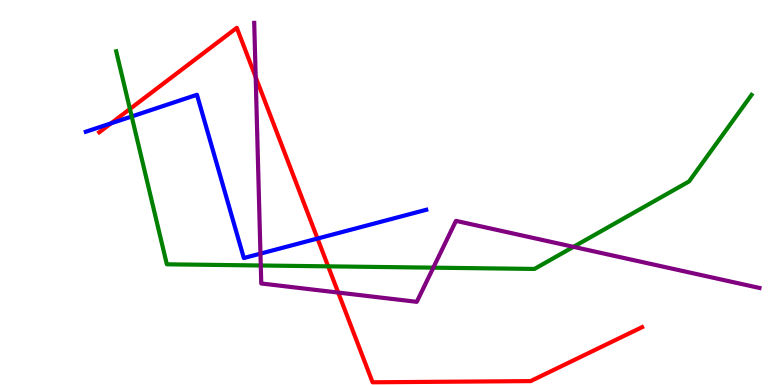[{'lines': ['blue', 'red'], 'intersections': [{'x': 1.43, 'y': 6.8}, {'x': 4.1, 'y': 3.8}]}, {'lines': ['green', 'red'], 'intersections': [{'x': 1.68, 'y': 7.17}, {'x': 4.23, 'y': 3.08}]}, {'lines': ['purple', 'red'], 'intersections': [{'x': 3.3, 'y': 8.0}, {'x': 4.36, 'y': 2.4}]}, {'lines': ['blue', 'green'], 'intersections': [{'x': 1.7, 'y': 6.97}]}, {'lines': ['blue', 'purple'], 'intersections': [{'x': 3.36, 'y': 3.41}]}, {'lines': ['green', 'purple'], 'intersections': [{'x': 3.36, 'y': 3.1}, {'x': 5.59, 'y': 3.05}, {'x': 7.4, 'y': 3.59}]}]